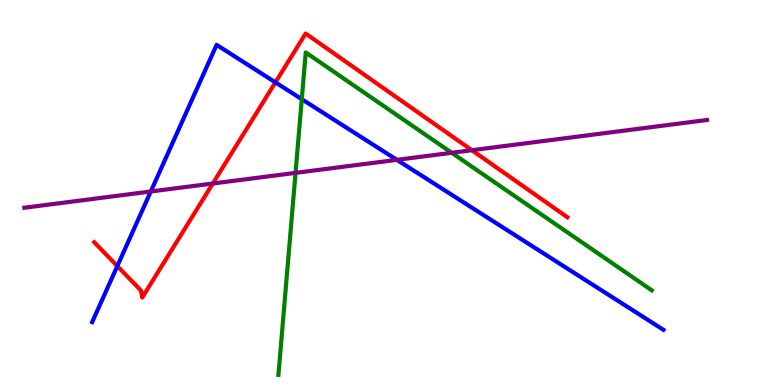[{'lines': ['blue', 'red'], 'intersections': [{'x': 1.51, 'y': 3.09}, {'x': 3.55, 'y': 7.86}]}, {'lines': ['green', 'red'], 'intersections': []}, {'lines': ['purple', 'red'], 'intersections': [{'x': 2.75, 'y': 5.23}, {'x': 6.09, 'y': 6.1}]}, {'lines': ['blue', 'green'], 'intersections': [{'x': 3.89, 'y': 7.42}]}, {'lines': ['blue', 'purple'], 'intersections': [{'x': 1.95, 'y': 5.03}, {'x': 5.12, 'y': 5.85}]}, {'lines': ['green', 'purple'], 'intersections': [{'x': 3.81, 'y': 5.51}, {'x': 5.83, 'y': 6.03}]}]